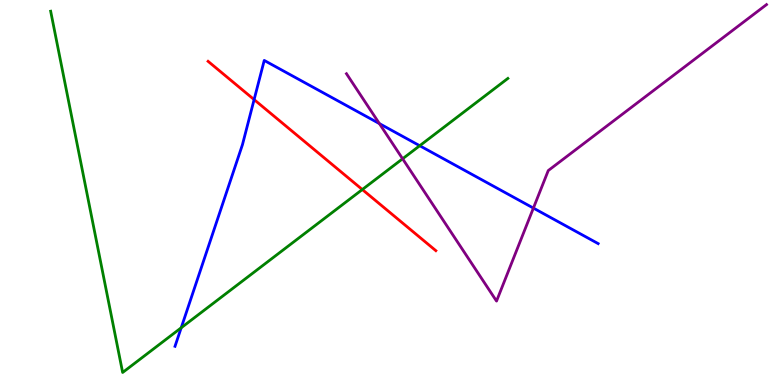[{'lines': ['blue', 'red'], 'intersections': [{'x': 3.28, 'y': 7.41}]}, {'lines': ['green', 'red'], 'intersections': [{'x': 4.67, 'y': 5.08}]}, {'lines': ['purple', 'red'], 'intersections': []}, {'lines': ['blue', 'green'], 'intersections': [{'x': 2.34, 'y': 1.49}, {'x': 5.42, 'y': 6.22}]}, {'lines': ['blue', 'purple'], 'intersections': [{'x': 4.9, 'y': 6.79}, {'x': 6.88, 'y': 4.6}]}, {'lines': ['green', 'purple'], 'intersections': [{'x': 5.19, 'y': 5.88}]}]